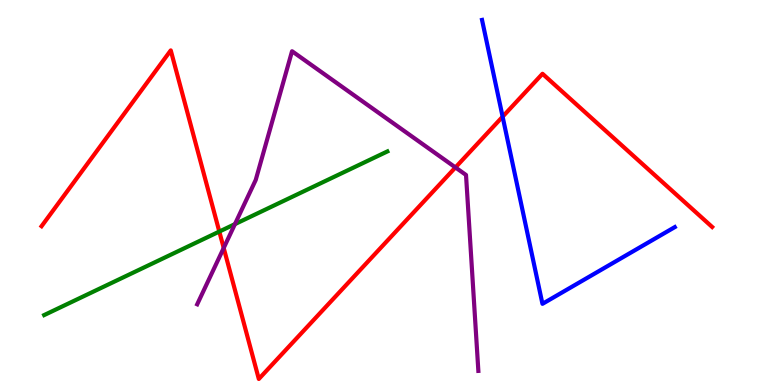[{'lines': ['blue', 'red'], 'intersections': [{'x': 6.49, 'y': 6.97}]}, {'lines': ['green', 'red'], 'intersections': [{'x': 2.83, 'y': 3.99}]}, {'lines': ['purple', 'red'], 'intersections': [{'x': 2.89, 'y': 3.56}, {'x': 5.88, 'y': 5.65}]}, {'lines': ['blue', 'green'], 'intersections': []}, {'lines': ['blue', 'purple'], 'intersections': []}, {'lines': ['green', 'purple'], 'intersections': [{'x': 3.03, 'y': 4.18}]}]